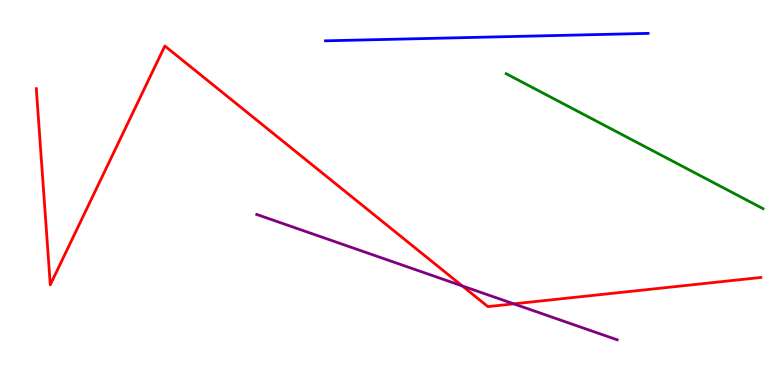[{'lines': ['blue', 'red'], 'intersections': []}, {'lines': ['green', 'red'], 'intersections': []}, {'lines': ['purple', 'red'], 'intersections': [{'x': 5.96, 'y': 2.57}, {'x': 6.63, 'y': 2.11}]}, {'lines': ['blue', 'green'], 'intersections': []}, {'lines': ['blue', 'purple'], 'intersections': []}, {'lines': ['green', 'purple'], 'intersections': []}]